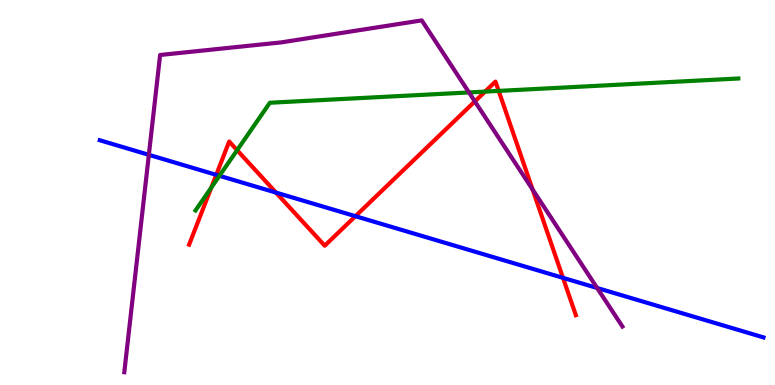[{'lines': ['blue', 'red'], 'intersections': [{'x': 2.79, 'y': 5.46}, {'x': 3.56, 'y': 5.0}, {'x': 4.59, 'y': 4.38}, {'x': 7.26, 'y': 2.78}]}, {'lines': ['green', 'red'], 'intersections': [{'x': 2.73, 'y': 5.13}, {'x': 3.06, 'y': 6.1}, {'x': 6.26, 'y': 7.62}, {'x': 6.43, 'y': 7.64}]}, {'lines': ['purple', 'red'], 'intersections': [{'x': 6.13, 'y': 7.37}, {'x': 6.87, 'y': 5.08}]}, {'lines': ['blue', 'green'], 'intersections': [{'x': 2.83, 'y': 5.43}]}, {'lines': ['blue', 'purple'], 'intersections': [{'x': 1.92, 'y': 5.98}, {'x': 7.71, 'y': 2.52}]}, {'lines': ['green', 'purple'], 'intersections': [{'x': 6.05, 'y': 7.6}]}]